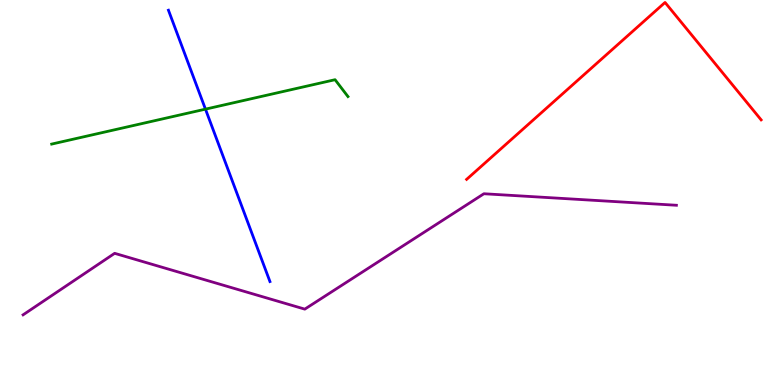[{'lines': ['blue', 'red'], 'intersections': []}, {'lines': ['green', 'red'], 'intersections': []}, {'lines': ['purple', 'red'], 'intersections': []}, {'lines': ['blue', 'green'], 'intersections': [{'x': 2.65, 'y': 7.16}]}, {'lines': ['blue', 'purple'], 'intersections': []}, {'lines': ['green', 'purple'], 'intersections': []}]